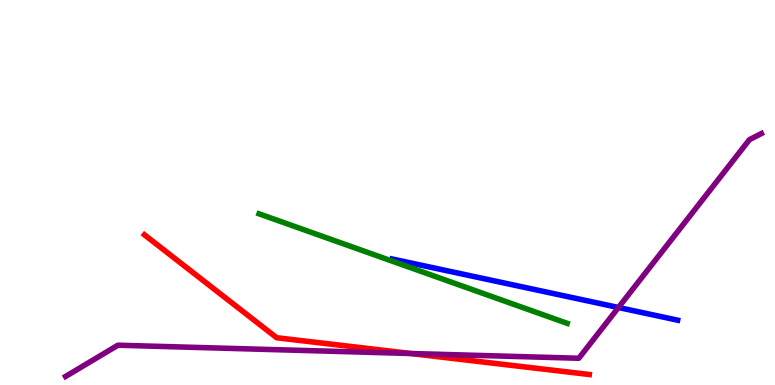[{'lines': ['blue', 'red'], 'intersections': []}, {'lines': ['green', 'red'], 'intersections': []}, {'lines': ['purple', 'red'], 'intersections': [{'x': 5.3, 'y': 0.818}]}, {'lines': ['blue', 'green'], 'intersections': []}, {'lines': ['blue', 'purple'], 'intersections': [{'x': 7.98, 'y': 2.01}]}, {'lines': ['green', 'purple'], 'intersections': []}]